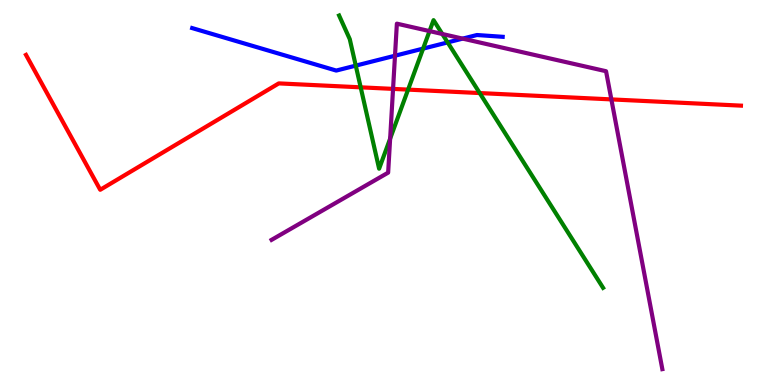[{'lines': ['blue', 'red'], 'intersections': []}, {'lines': ['green', 'red'], 'intersections': [{'x': 4.65, 'y': 7.73}, {'x': 5.27, 'y': 7.67}, {'x': 6.19, 'y': 7.58}]}, {'lines': ['purple', 'red'], 'intersections': [{'x': 5.07, 'y': 7.69}, {'x': 7.89, 'y': 7.42}]}, {'lines': ['blue', 'green'], 'intersections': [{'x': 4.59, 'y': 8.3}, {'x': 5.46, 'y': 8.74}, {'x': 5.78, 'y': 8.9}]}, {'lines': ['blue', 'purple'], 'intersections': [{'x': 5.1, 'y': 8.55}, {'x': 5.97, 'y': 9.0}]}, {'lines': ['green', 'purple'], 'intersections': [{'x': 5.03, 'y': 6.4}, {'x': 5.54, 'y': 9.19}, {'x': 5.71, 'y': 9.12}]}]